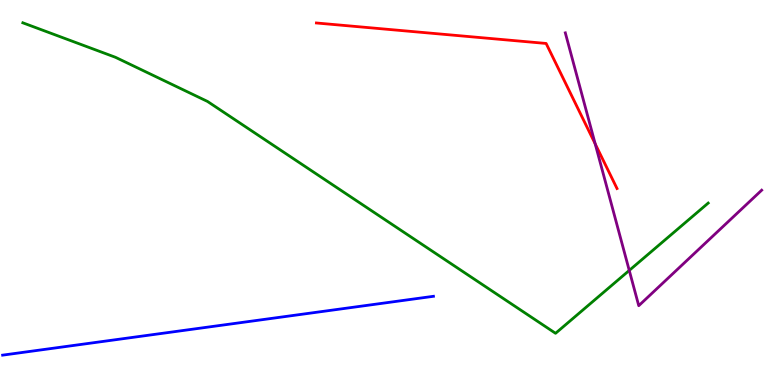[{'lines': ['blue', 'red'], 'intersections': []}, {'lines': ['green', 'red'], 'intersections': []}, {'lines': ['purple', 'red'], 'intersections': [{'x': 7.68, 'y': 6.26}]}, {'lines': ['blue', 'green'], 'intersections': []}, {'lines': ['blue', 'purple'], 'intersections': []}, {'lines': ['green', 'purple'], 'intersections': [{'x': 8.12, 'y': 2.98}]}]